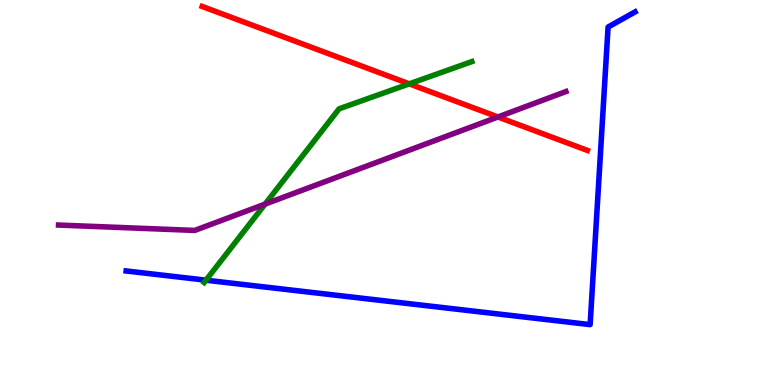[{'lines': ['blue', 'red'], 'intersections': []}, {'lines': ['green', 'red'], 'intersections': [{'x': 5.28, 'y': 7.82}]}, {'lines': ['purple', 'red'], 'intersections': [{'x': 6.42, 'y': 6.96}]}, {'lines': ['blue', 'green'], 'intersections': [{'x': 2.66, 'y': 2.72}]}, {'lines': ['blue', 'purple'], 'intersections': []}, {'lines': ['green', 'purple'], 'intersections': [{'x': 3.42, 'y': 4.7}]}]